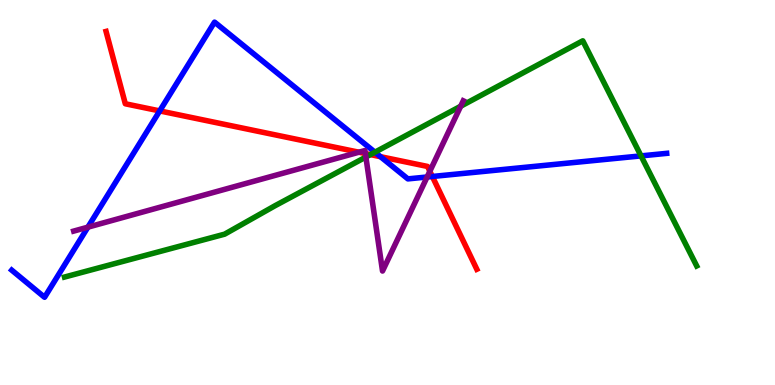[{'lines': ['blue', 'red'], 'intersections': [{'x': 2.06, 'y': 7.12}, {'x': 4.91, 'y': 5.93}, {'x': 5.58, 'y': 5.42}]}, {'lines': ['green', 'red'], 'intersections': [{'x': 4.78, 'y': 5.98}]}, {'lines': ['purple', 'red'], 'intersections': [{'x': 4.63, 'y': 6.05}, {'x': 4.71, 'y': 6.01}, {'x': 5.55, 'y': 5.55}]}, {'lines': ['blue', 'green'], 'intersections': [{'x': 4.84, 'y': 6.05}, {'x': 8.27, 'y': 5.95}]}, {'lines': ['blue', 'purple'], 'intersections': [{'x': 1.13, 'y': 4.1}, {'x': 5.51, 'y': 5.4}]}, {'lines': ['green', 'purple'], 'intersections': [{'x': 4.72, 'y': 5.92}, {'x': 5.94, 'y': 7.24}]}]